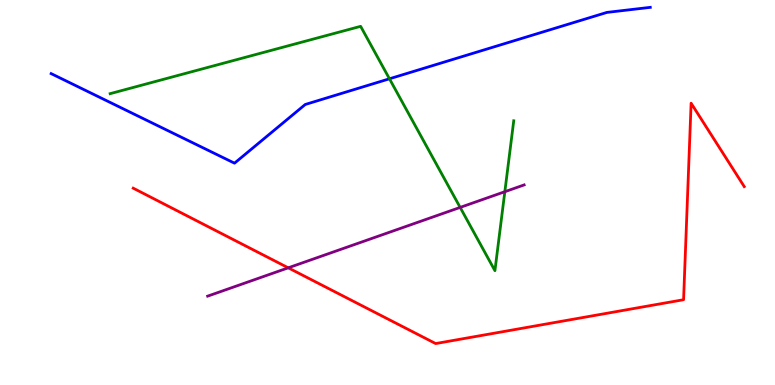[{'lines': ['blue', 'red'], 'intersections': []}, {'lines': ['green', 'red'], 'intersections': []}, {'lines': ['purple', 'red'], 'intersections': [{'x': 3.72, 'y': 3.04}]}, {'lines': ['blue', 'green'], 'intersections': [{'x': 5.03, 'y': 7.95}]}, {'lines': ['blue', 'purple'], 'intersections': []}, {'lines': ['green', 'purple'], 'intersections': [{'x': 5.94, 'y': 4.61}, {'x': 6.51, 'y': 5.02}]}]